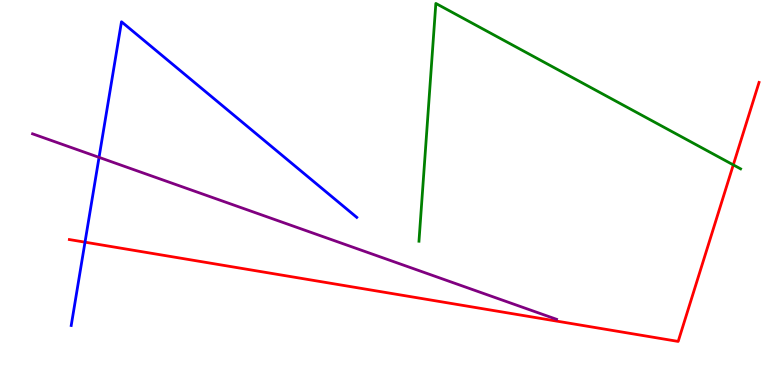[{'lines': ['blue', 'red'], 'intersections': [{'x': 1.1, 'y': 3.71}]}, {'lines': ['green', 'red'], 'intersections': [{'x': 9.46, 'y': 5.72}]}, {'lines': ['purple', 'red'], 'intersections': []}, {'lines': ['blue', 'green'], 'intersections': []}, {'lines': ['blue', 'purple'], 'intersections': [{'x': 1.28, 'y': 5.91}]}, {'lines': ['green', 'purple'], 'intersections': []}]